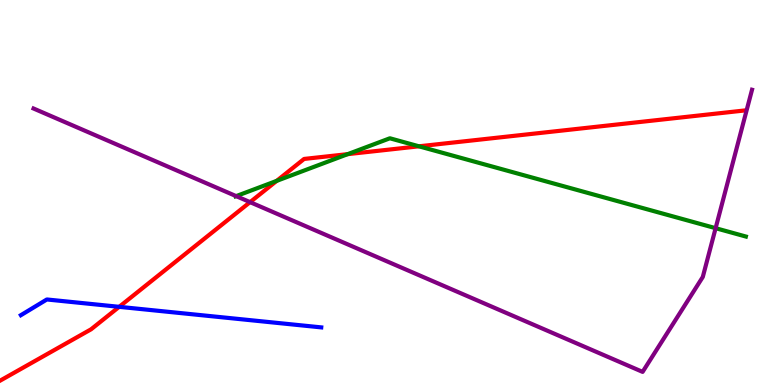[{'lines': ['blue', 'red'], 'intersections': [{'x': 1.54, 'y': 2.03}]}, {'lines': ['green', 'red'], 'intersections': [{'x': 3.57, 'y': 5.3}, {'x': 4.49, 'y': 6.0}, {'x': 5.41, 'y': 6.2}]}, {'lines': ['purple', 'red'], 'intersections': [{'x': 3.23, 'y': 4.75}]}, {'lines': ['blue', 'green'], 'intersections': []}, {'lines': ['blue', 'purple'], 'intersections': []}, {'lines': ['green', 'purple'], 'intersections': [{'x': 3.05, 'y': 4.91}, {'x': 9.23, 'y': 4.07}]}]